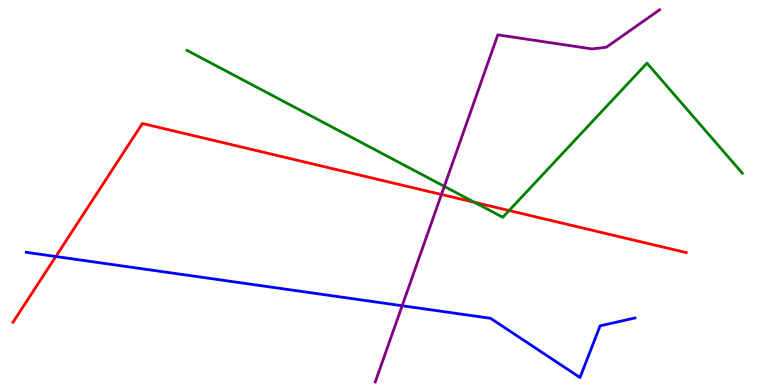[{'lines': ['blue', 'red'], 'intersections': [{'x': 0.72, 'y': 3.34}]}, {'lines': ['green', 'red'], 'intersections': [{'x': 6.12, 'y': 4.74}, {'x': 6.57, 'y': 4.53}]}, {'lines': ['purple', 'red'], 'intersections': [{'x': 5.7, 'y': 4.95}]}, {'lines': ['blue', 'green'], 'intersections': []}, {'lines': ['blue', 'purple'], 'intersections': [{'x': 5.19, 'y': 2.06}]}, {'lines': ['green', 'purple'], 'intersections': [{'x': 5.73, 'y': 5.16}]}]